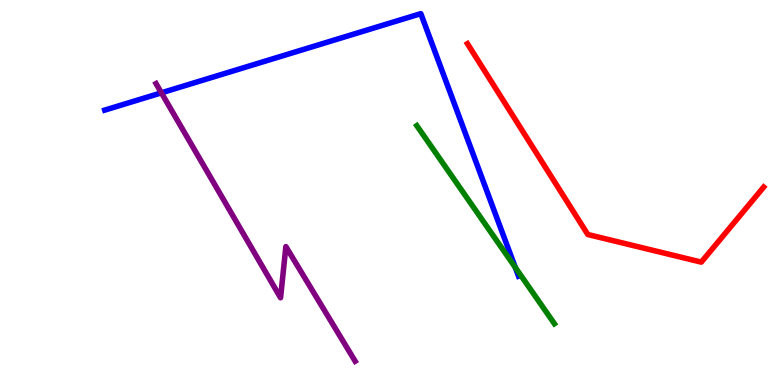[{'lines': ['blue', 'red'], 'intersections': []}, {'lines': ['green', 'red'], 'intersections': []}, {'lines': ['purple', 'red'], 'intersections': []}, {'lines': ['blue', 'green'], 'intersections': [{'x': 6.65, 'y': 3.05}]}, {'lines': ['blue', 'purple'], 'intersections': [{'x': 2.08, 'y': 7.59}]}, {'lines': ['green', 'purple'], 'intersections': []}]